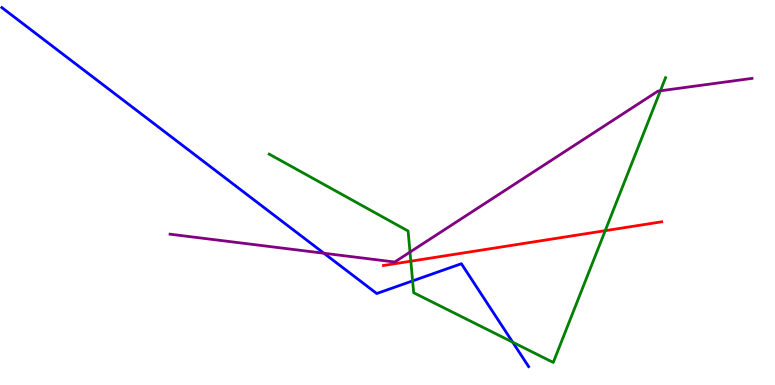[{'lines': ['blue', 'red'], 'intersections': []}, {'lines': ['green', 'red'], 'intersections': [{'x': 5.3, 'y': 3.22}, {'x': 7.81, 'y': 4.01}]}, {'lines': ['purple', 'red'], 'intersections': []}, {'lines': ['blue', 'green'], 'intersections': [{'x': 5.32, 'y': 2.7}, {'x': 6.62, 'y': 1.11}]}, {'lines': ['blue', 'purple'], 'intersections': [{'x': 4.18, 'y': 3.42}]}, {'lines': ['green', 'purple'], 'intersections': [{'x': 5.29, 'y': 3.45}, {'x': 8.52, 'y': 7.64}]}]